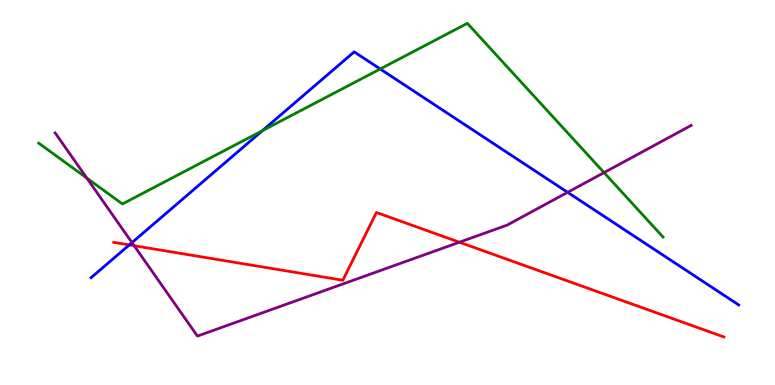[{'lines': ['blue', 'red'], 'intersections': [{'x': 1.67, 'y': 3.64}]}, {'lines': ['green', 'red'], 'intersections': []}, {'lines': ['purple', 'red'], 'intersections': [{'x': 1.73, 'y': 3.62}, {'x': 5.93, 'y': 3.71}]}, {'lines': ['blue', 'green'], 'intersections': [{'x': 3.39, 'y': 6.61}, {'x': 4.91, 'y': 8.21}]}, {'lines': ['blue', 'purple'], 'intersections': [{'x': 1.7, 'y': 3.7}, {'x': 7.32, 'y': 5.0}]}, {'lines': ['green', 'purple'], 'intersections': [{'x': 1.12, 'y': 5.37}, {'x': 7.79, 'y': 5.52}]}]